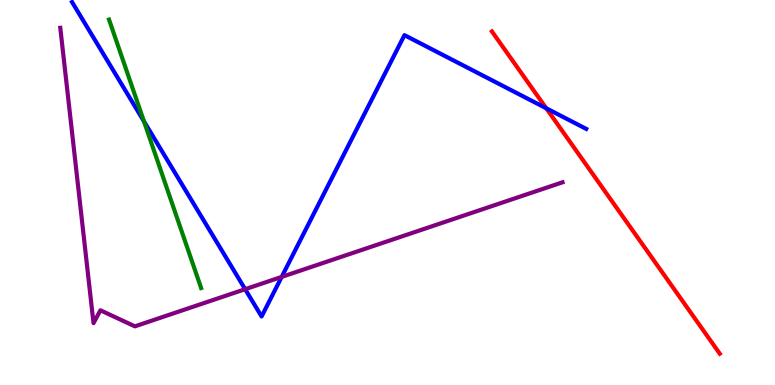[{'lines': ['blue', 'red'], 'intersections': [{'x': 7.05, 'y': 7.19}]}, {'lines': ['green', 'red'], 'intersections': []}, {'lines': ['purple', 'red'], 'intersections': []}, {'lines': ['blue', 'green'], 'intersections': [{'x': 1.86, 'y': 6.85}]}, {'lines': ['blue', 'purple'], 'intersections': [{'x': 3.16, 'y': 2.49}, {'x': 3.63, 'y': 2.81}]}, {'lines': ['green', 'purple'], 'intersections': []}]